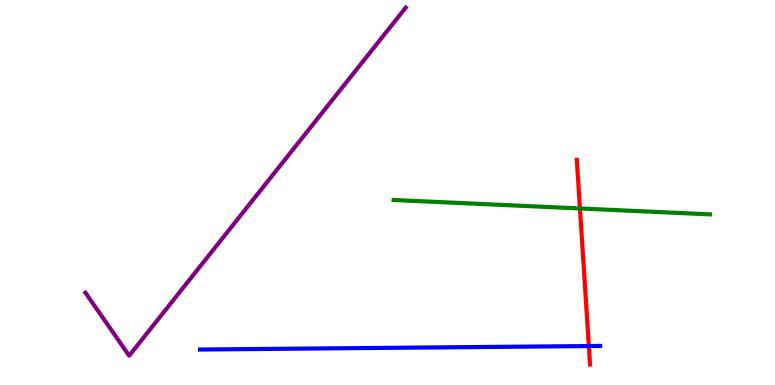[{'lines': ['blue', 'red'], 'intersections': [{'x': 7.6, 'y': 1.01}]}, {'lines': ['green', 'red'], 'intersections': [{'x': 7.48, 'y': 4.59}]}, {'lines': ['purple', 'red'], 'intersections': []}, {'lines': ['blue', 'green'], 'intersections': []}, {'lines': ['blue', 'purple'], 'intersections': []}, {'lines': ['green', 'purple'], 'intersections': []}]